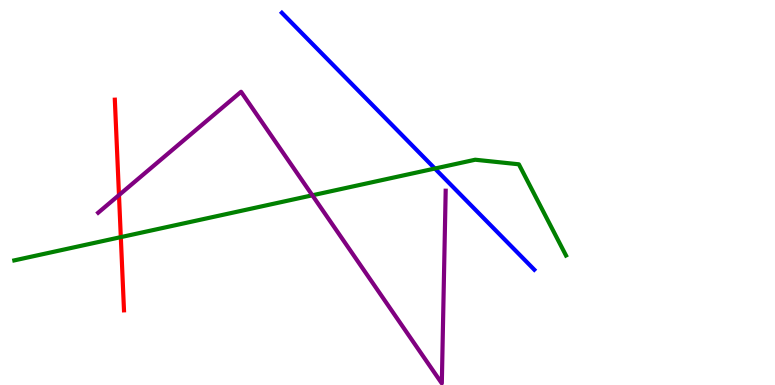[{'lines': ['blue', 'red'], 'intersections': []}, {'lines': ['green', 'red'], 'intersections': [{'x': 1.56, 'y': 3.84}]}, {'lines': ['purple', 'red'], 'intersections': [{'x': 1.54, 'y': 4.93}]}, {'lines': ['blue', 'green'], 'intersections': [{'x': 5.61, 'y': 5.62}]}, {'lines': ['blue', 'purple'], 'intersections': []}, {'lines': ['green', 'purple'], 'intersections': [{'x': 4.03, 'y': 4.93}]}]